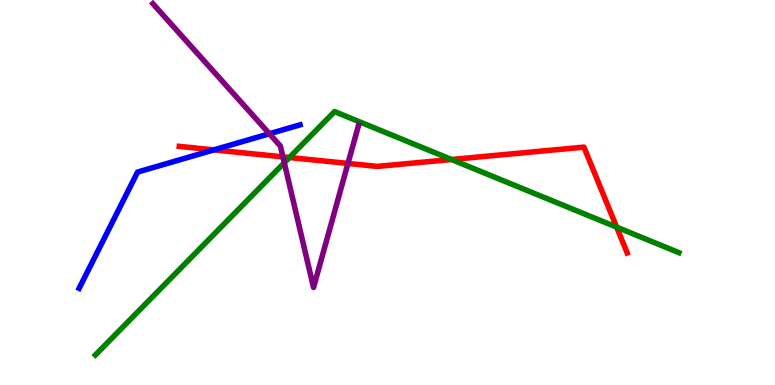[{'lines': ['blue', 'red'], 'intersections': [{'x': 2.76, 'y': 6.11}]}, {'lines': ['green', 'red'], 'intersections': [{'x': 3.73, 'y': 5.91}, {'x': 5.83, 'y': 5.86}, {'x': 7.96, 'y': 4.1}]}, {'lines': ['purple', 'red'], 'intersections': [{'x': 3.65, 'y': 5.93}, {'x': 4.49, 'y': 5.75}]}, {'lines': ['blue', 'green'], 'intersections': []}, {'lines': ['blue', 'purple'], 'intersections': [{'x': 3.48, 'y': 6.53}]}, {'lines': ['green', 'purple'], 'intersections': [{'x': 3.67, 'y': 5.77}]}]